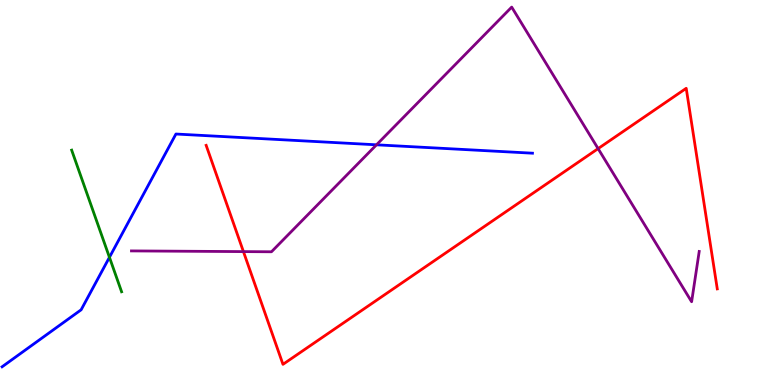[{'lines': ['blue', 'red'], 'intersections': []}, {'lines': ['green', 'red'], 'intersections': []}, {'lines': ['purple', 'red'], 'intersections': [{'x': 3.14, 'y': 3.46}, {'x': 7.72, 'y': 6.14}]}, {'lines': ['blue', 'green'], 'intersections': [{'x': 1.41, 'y': 3.32}]}, {'lines': ['blue', 'purple'], 'intersections': [{'x': 4.86, 'y': 6.24}]}, {'lines': ['green', 'purple'], 'intersections': []}]